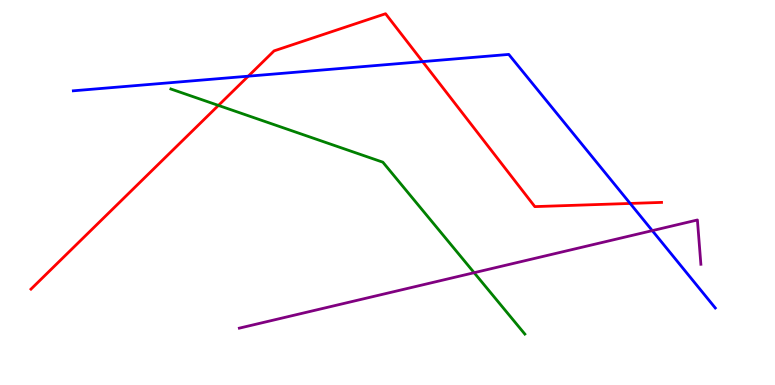[{'lines': ['blue', 'red'], 'intersections': [{'x': 3.2, 'y': 8.02}, {'x': 5.45, 'y': 8.4}, {'x': 8.13, 'y': 4.72}]}, {'lines': ['green', 'red'], 'intersections': [{'x': 2.82, 'y': 7.26}]}, {'lines': ['purple', 'red'], 'intersections': []}, {'lines': ['blue', 'green'], 'intersections': []}, {'lines': ['blue', 'purple'], 'intersections': [{'x': 8.42, 'y': 4.01}]}, {'lines': ['green', 'purple'], 'intersections': [{'x': 6.12, 'y': 2.92}]}]